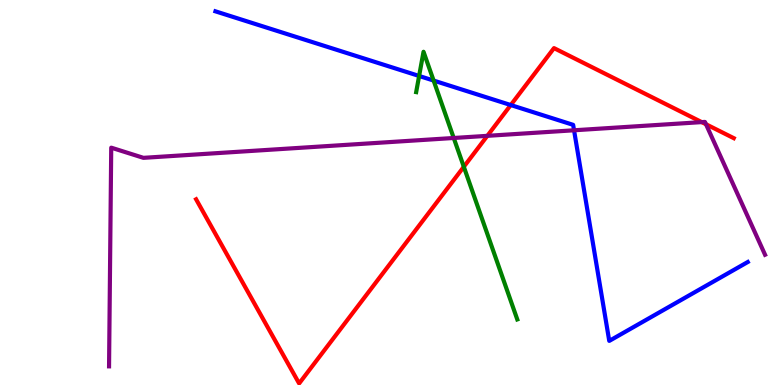[{'lines': ['blue', 'red'], 'intersections': [{'x': 6.59, 'y': 7.27}]}, {'lines': ['green', 'red'], 'intersections': [{'x': 5.98, 'y': 5.67}]}, {'lines': ['purple', 'red'], 'intersections': [{'x': 6.29, 'y': 6.47}, {'x': 9.05, 'y': 6.83}, {'x': 9.11, 'y': 6.77}]}, {'lines': ['blue', 'green'], 'intersections': [{'x': 5.41, 'y': 8.03}, {'x': 5.6, 'y': 7.91}]}, {'lines': ['blue', 'purple'], 'intersections': [{'x': 7.41, 'y': 6.62}]}, {'lines': ['green', 'purple'], 'intersections': [{'x': 5.85, 'y': 6.42}]}]